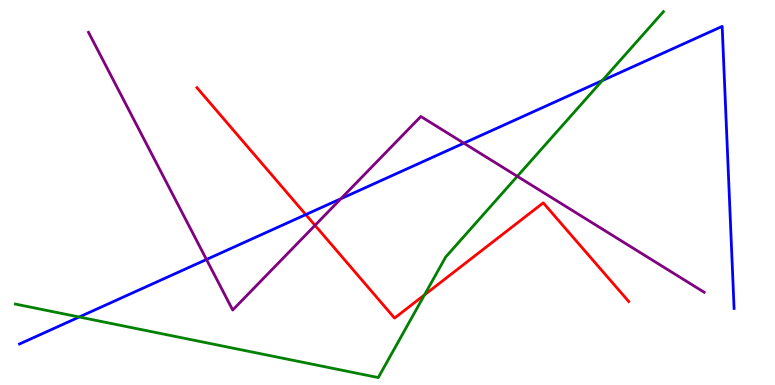[{'lines': ['blue', 'red'], 'intersections': [{'x': 3.95, 'y': 4.43}]}, {'lines': ['green', 'red'], 'intersections': [{'x': 5.48, 'y': 2.34}]}, {'lines': ['purple', 'red'], 'intersections': [{'x': 4.06, 'y': 4.15}]}, {'lines': ['blue', 'green'], 'intersections': [{'x': 1.02, 'y': 1.77}, {'x': 7.77, 'y': 7.91}]}, {'lines': ['blue', 'purple'], 'intersections': [{'x': 2.66, 'y': 3.26}, {'x': 4.4, 'y': 4.84}, {'x': 5.99, 'y': 6.28}]}, {'lines': ['green', 'purple'], 'intersections': [{'x': 6.67, 'y': 5.42}]}]